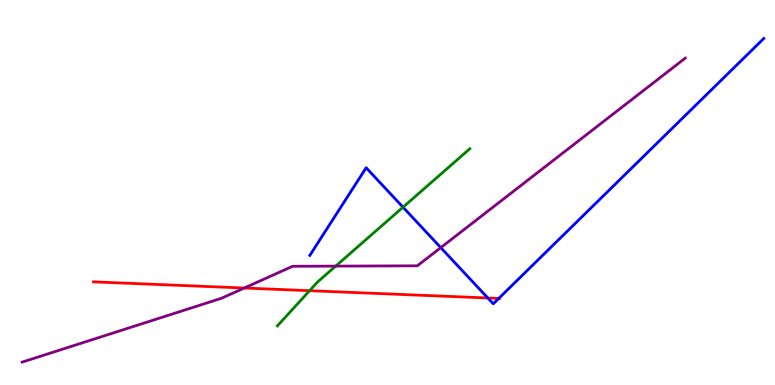[{'lines': ['blue', 'red'], 'intersections': [{'x': 6.29, 'y': 2.26}, {'x': 6.44, 'y': 2.25}]}, {'lines': ['green', 'red'], 'intersections': [{'x': 3.99, 'y': 2.45}]}, {'lines': ['purple', 'red'], 'intersections': [{'x': 3.15, 'y': 2.52}]}, {'lines': ['blue', 'green'], 'intersections': [{'x': 5.2, 'y': 4.62}]}, {'lines': ['blue', 'purple'], 'intersections': [{'x': 5.69, 'y': 3.57}]}, {'lines': ['green', 'purple'], 'intersections': [{'x': 4.33, 'y': 3.09}]}]